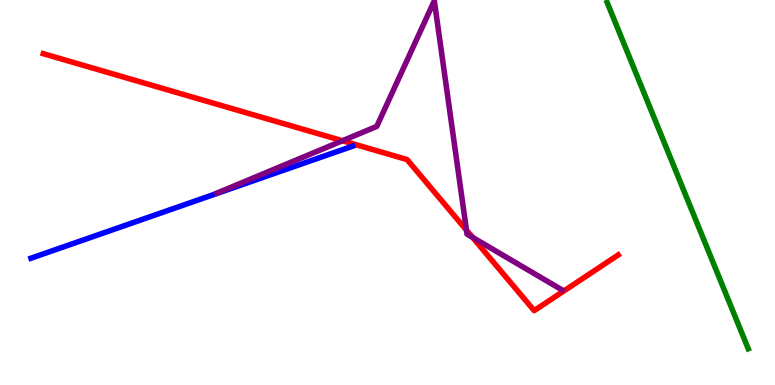[{'lines': ['blue', 'red'], 'intersections': []}, {'lines': ['green', 'red'], 'intersections': []}, {'lines': ['purple', 'red'], 'intersections': [{'x': 4.42, 'y': 6.34}, {'x': 6.02, 'y': 4.02}, {'x': 6.1, 'y': 3.83}]}, {'lines': ['blue', 'green'], 'intersections': []}, {'lines': ['blue', 'purple'], 'intersections': []}, {'lines': ['green', 'purple'], 'intersections': []}]